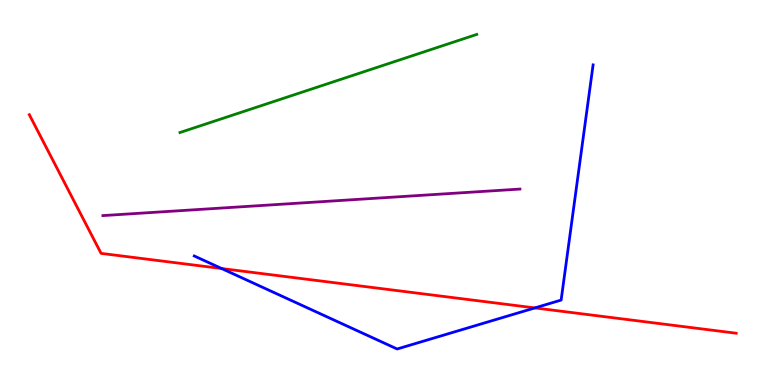[{'lines': ['blue', 'red'], 'intersections': [{'x': 2.86, 'y': 3.03}, {'x': 6.9, 'y': 2.0}]}, {'lines': ['green', 'red'], 'intersections': []}, {'lines': ['purple', 'red'], 'intersections': []}, {'lines': ['blue', 'green'], 'intersections': []}, {'lines': ['blue', 'purple'], 'intersections': []}, {'lines': ['green', 'purple'], 'intersections': []}]